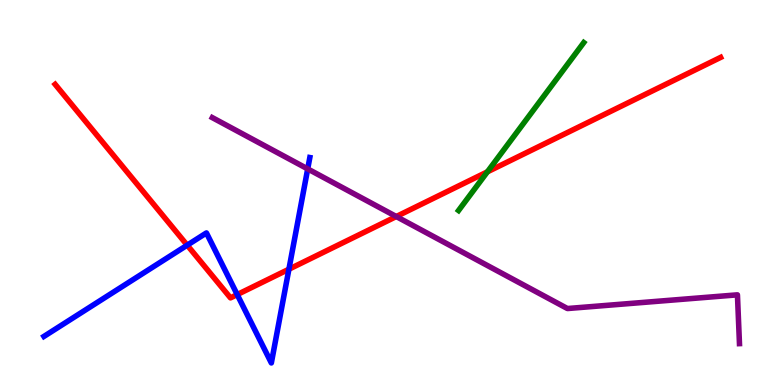[{'lines': ['blue', 'red'], 'intersections': [{'x': 2.42, 'y': 3.63}, {'x': 3.06, 'y': 2.35}, {'x': 3.73, 'y': 3.01}]}, {'lines': ['green', 'red'], 'intersections': [{'x': 6.29, 'y': 5.54}]}, {'lines': ['purple', 'red'], 'intersections': [{'x': 5.11, 'y': 4.38}]}, {'lines': ['blue', 'green'], 'intersections': []}, {'lines': ['blue', 'purple'], 'intersections': [{'x': 3.97, 'y': 5.61}]}, {'lines': ['green', 'purple'], 'intersections': []}]